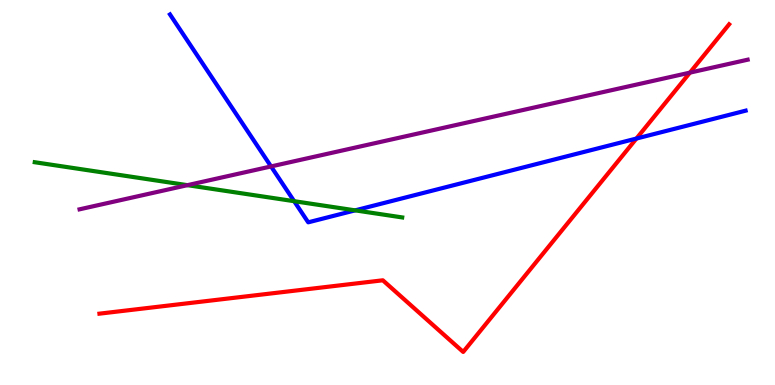[{'lines': ['blue', 'red'], 'intersections': [{'x': 8.21, 'y': 6.4}]}, {'lines': ['green', 'red'], 'intersections': []}, {'lines': ['purple', 'red'], 'intersections': [{'x': 8.9, 'y': 8.11}]}, {'lines': ['blue', 'green'], 'intersections': [{'x': 3.8, 'y': 4.77}, {'x': 4.58, 'y': 4.54}]}, {'lines': ['blue', 'purple'], 'intersections': [{'x': 3.5, 'y': 5.68}]}, {'lines': ['green', 'purple'], 'intersections': [{'x': 2.42, 'y': 5.19}]}]